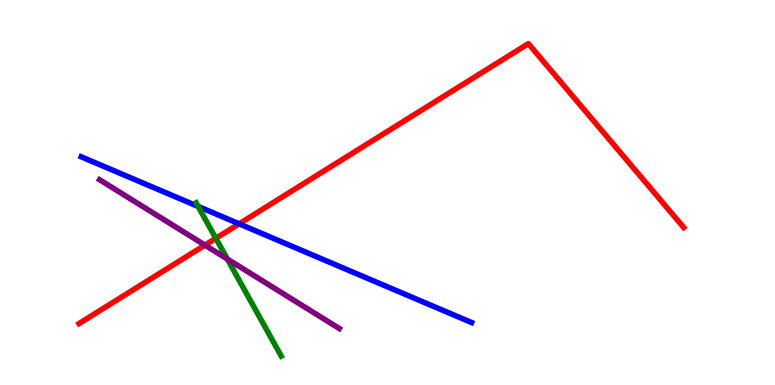[{'lines': ['blue', 'red'], 'intersections': [{'x': 3.09, 'y': 4.19}]}, {'lines': ['green', 'red'], 'intersections': [{'x': 2.78, 'y': 3.81}]}, {'lines': ['purple', 'red'], 'intersections': [{'x': 2.64, 'y': 3.63}]}, {'lines': ['blue', 'green'], 'intersections': [{'x': 2.56, 'y': 4.64}]}, {'lines': ['blue', 'purple'], 'intersections': []}, {'lines': ['green', 'purple'], 'intersections': [{'x': 2.93, 'y': 3.27}]}]